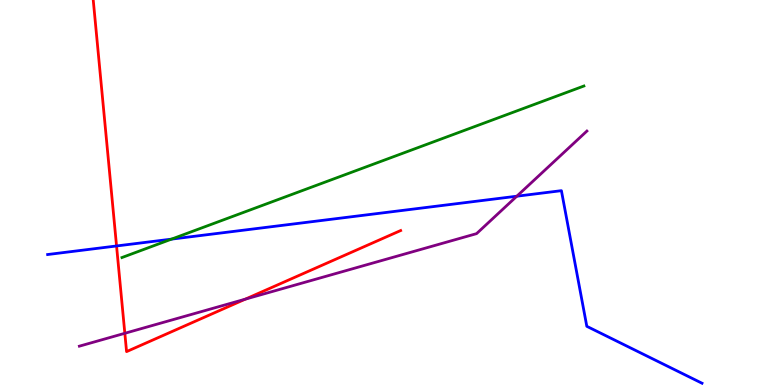[{'lines': ['blue', 'red'], 'intersections': [{'x': 1.5, 'y': 3.61}]}, {'lines': ['green', 'red'], 'intersections': []}, {'lines': ['purple', 'red'], 'intersections': [{'x': 1.61, 'y': 1.34}, {'x': 3.17, 'y': 2.23}]}, {'lines': ['blue', 'green'], 'intersections': [{'x': 2.21, 'y': 3.79}]}, {'lines': ['blue', 'purple'], 'intersections': [{'x': 6.67, 'y': 4.9}]}, {'lines': ['green', 'purple'], 'intersections': []}]